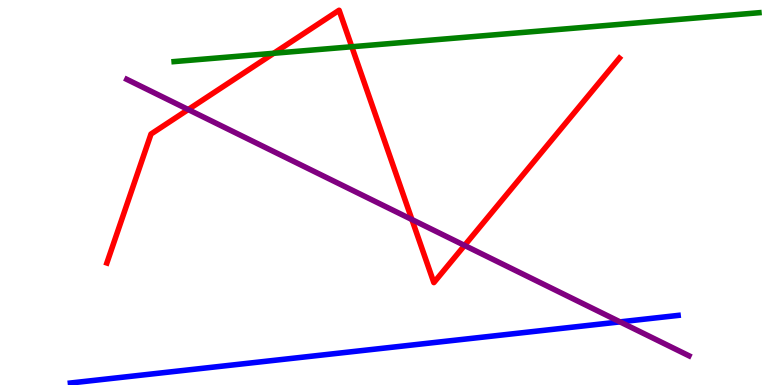[{'lines': ['blue', 'red'], 'intersections': []}, {'lines': ['green', 'red'], 'intersections': [{'x': 3.53, 'y': 8.62}, {'x': 4.54, 'y': 8.79}]}, {'lines': ['purple', 'red'], 'intersections': [{'x': 2.43, 'y': 7.15}, {'x': 5.32, 'y': 4.3}, {'x': 5.99, 'y': 3.63}]}, {'lines': ['blue', 'green'], 'intersections': []}, {'lines': ['blue', 'purple'], 'intersections': [{'x': 8.0, 'y': 1.64}]}, {'lines': ['green', 'purple'], 'intersections': []}]